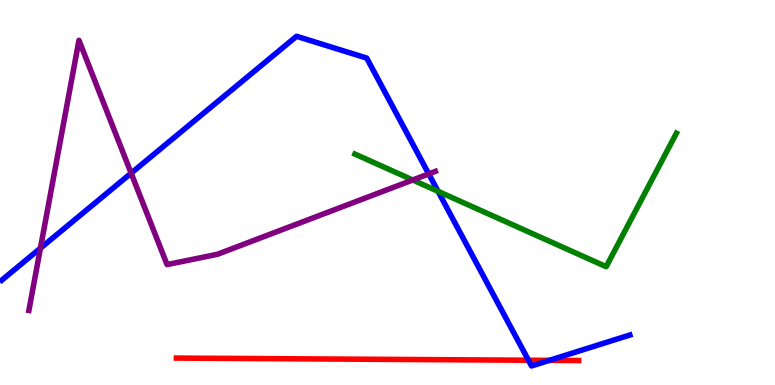[{'lines': ['blue', 'red'], 'intersections': [{'x': 6.82, 'y': 0.643}, {'x': 7.09, 'y': 0.64}]}, {'lines': ['green', 'red'], 'intersections': []}, {'lines': ['purple', 'red'], 'intersections': []}, {'lines': ['blue', 'green'], 'intersections': [{'x': 5.65, 'y': 5.03}]}, {'lines': ['blue', 'purple'], 'intersections': [{'x': 0.522, 'y': 3.55}, {'x': 1.69, 'y': 5.5}, {'x': 5.53, 'y': 5.48}]}, {'lines': ['green', 'purple'], 'intersections': [{'x': 5.33, 'y': 5.32}]}]